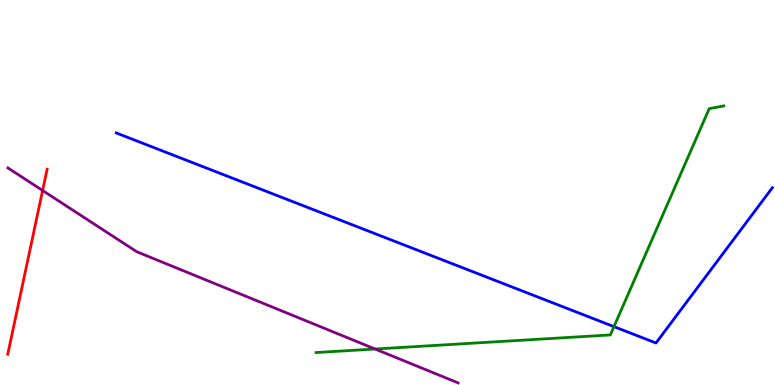[{'lines': ['blue', 'red'], 'intersections': []}, {'lines': ['green', 'red'], 'intersections': []}, {'lines': ['purple', 'red'], 'intersections': [{'x': 0.55, 'y': 5.05}]}, {'lines': ['blue', 'green'], 'intersections': [{'x': 7.92, 'y': 1.52}]}, {'lines': ['blue', 'purple'], 'intersections': []}, {'lines': ['green', 'purple'], 'intersections': [{'x': 4.84, 'y': 0.935}]}]